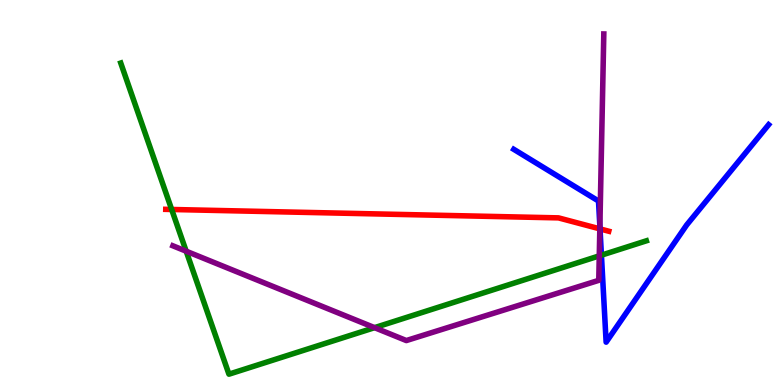[{'lines': ['blue', 'red'], 'intersections': [{'x': 7.74, 'y': 4.05}]}, {'lines': ['green', 'red'], 'intersections': [{'x': 2.22, 'y': 4.56}]}, {'lines': ['purple', 'red'], 'intersections': [{'x': 7.74, 'y': 4.06}]}, {'lines': ['blue', 'green'], 'intersections': [{'x': 7.76, 'y': 3.37}]}, {'lines': ['blue', 'purple'], 'intersections': [{'x': 7.74, 'y': 4.12}]}, {'lines': ['green', 'purple'], 'intersections': [{'x': 2.4, 'y': 3.48}, {'x': 4.83, 'y': 1.49}, {'x': 7.73, 'y': 3.35}]}]